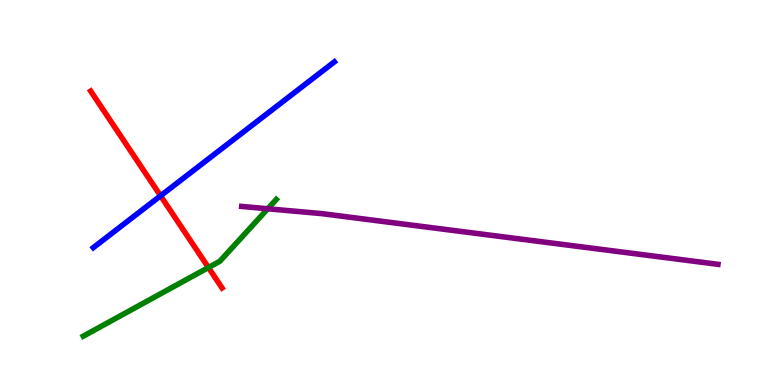[{'lines': ['blue', 'red'], 'intersections': [{'x': 2.07, 'y': 4.91}]}, {'lines': ['green', 'red'], 'intersections': [{'x': 2.69, 'y': 3.05}]}, {'lines': ['purple', 'red'], 'intersections': []}, {'lines': ['blue', 'green'], 'intersections': []}, {'lines': ['blue', 'purple'], 'intersections': []}, {'lines': ['green', 'purple'], 'intersections': [{'x': 3.45, 'y': 4.58}]}]